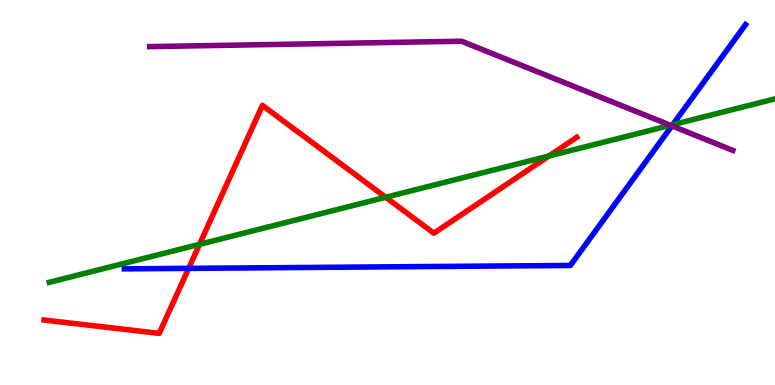[{'lines': ['blue', 'red'], 'intersections': [{'x': 2.43, 'y': 3.03}]}, {'lines': ['green', 'red'], 'intersections': [{'x': 2.57, 'y': 3.65}, {'x': 4.98, 'y': 4.88}, {'x': 7.08, 'y': 5.95}]}, {'lines': ['purple', 'red'], 'intersections': []}, {'lines': ['blue', 'green'], 'intersections': [{'x': 8.68, 'y': 6.76}]}, {'lines': ['blue', 'purple'], 'intersections': [{'x': 8.67, 'y': 6.73}]}, {'lines': ['green', 'purple'], 'intersections': [{'x': 8.65, 'y': 6.75}]}]